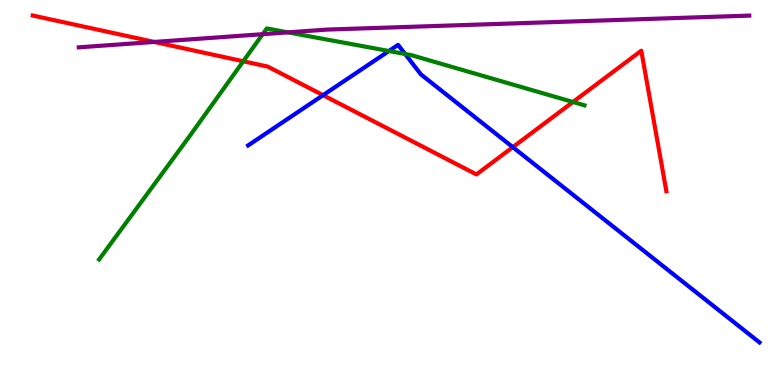[{'lines': ['blue', 'red'], 'intersections': [{'x': 4.17, 'y': 7.53}, {'x': 6.62, 'y': 6.18}]}, {'lines': ['green', 'red'], 'intersections': [{'x': 3.14, 'y': 8.41}, {'x': 7.39, 'y': 7.35}]}, {'lines': ['purple', 'red'], 'intersections': [{'x': 1.99, 'y': 8.91}]}, {'lines': ['blue', 'green'], 'intersections': [{'x': 5.02, 'y': 8.67}, {'x': 5.23, 'y': 8.6}]}, {'lines': ['blue', 'purple'], 'intersections': []}, {'lines': ['green', 'purple'], 'intersections': [{'x': 3.39, 'y': 9.11}, {'x': 3.72, 'y': 9.16}]}]